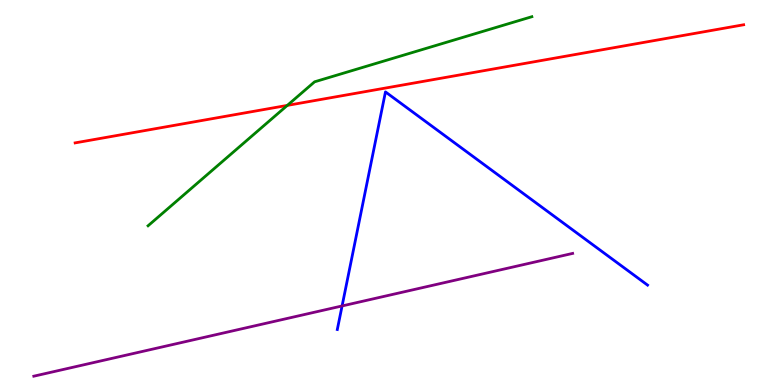[{'lines': ['blue', 'red'], 'intersections': []}, {'lines': ['green', 'red'], 'intersections': [{'x': 3.71, 'y': 7.26}]}, {'lines': ['purple', 'red'], 'intersections': []}, {'lines': ['blue', 'green'], 'intersections': []}, {'lines': ['blue', 'purple'], 'intersections': [{'x': 4.41, 'y': 2.05}]}, {'lines': ['green', 'purple'], 'intersections': []}]